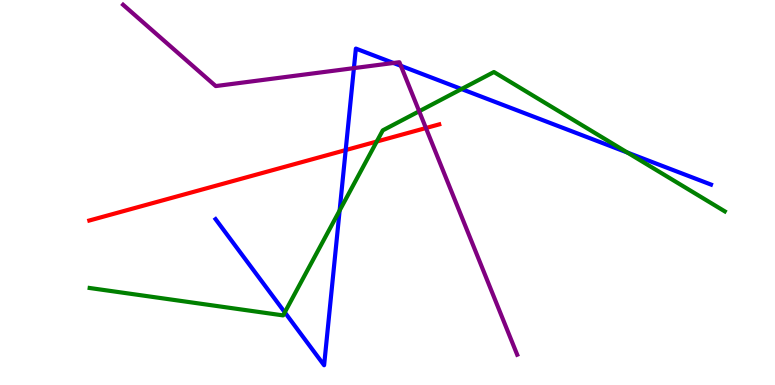[{'lines': ['blue', 'red'], 'intersections': [{'x': 4.46, 'y': 6.1}]}, {'lines': ['green', 'red'], 'intersections': [{'x': 4.86, 'y': 6.32}]}, {'lines': ['purple', 'red'], 'intersections': [{'x': 5.5, 'y': 6.67}]}, {'lines': ['blue', 'green'], 'intersections': [{'x': 3.67, 'y': 1.89}, {'x': 4.38, 'y': 4.53}, {'x': 5.95, 'y': 7.69}, {'x': 8.09, 'y': 6.04}]}, {'lines': ['blue', 'purple'], 'intersections': [{'x': 4.57, 'y': 8.23}, {'x': 5.08, 'y': 8.36}, {'x': 5.17, 'y': 8.29}]}, {'lines': ['green', 'purple'], 'intersections': [{'x': 5.41, 'y': 7.11}]}]